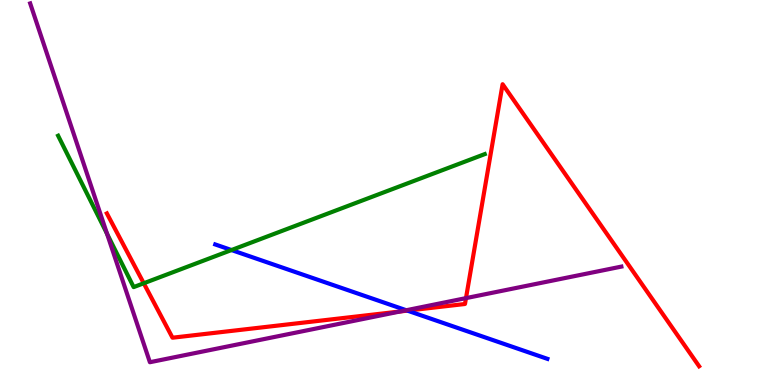[{'lines': ['blue', 'red'], 'intersections': [{'x': 5.26, 'y': 1.93}]}, {'lines': ['green', 'red'], 'intersections': [{'x': 1.85, 'y': 2.64}]}, {'lines': ['purple', 'red'], 'intersections': [{'x': 5.16, 'y': 1.91}, {'x': 6.01, 'y': 2.26}]}, {'lines': ['blue', 'green'], 'intersections': [{'x': 2.99, 'y': 3.51}]}, {'lines': ['blue', 'purple'], 'intersections': [{'x': 5.24, 'y': 1.94}]}, {'lines': ['green', 'purple'], 'intersections': [{'x': 1.38, 'y': 3.93}]}]